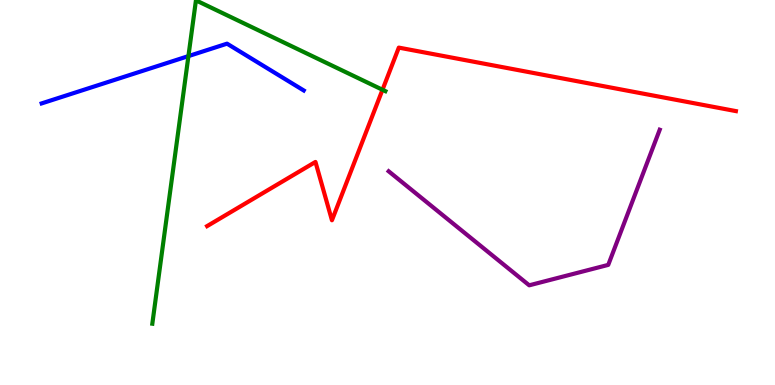[{'lines': ['blue', 'red'], 'intersections': []}, {'lines': ['green', 'red'], 'intersections': [{'x': 4.94, 'y': 7.67}]}, {'lines': ['purple', 'red'], 'intersections': []}, {'lines': ['blue', 'green'], 'intersections': [{'x': 2.43, 'y': 8.54}]}, {'lines': ['blue', 'purple'], 'intersections': []}, {'lines': ['green', 'purple'], 'intersections': []}]